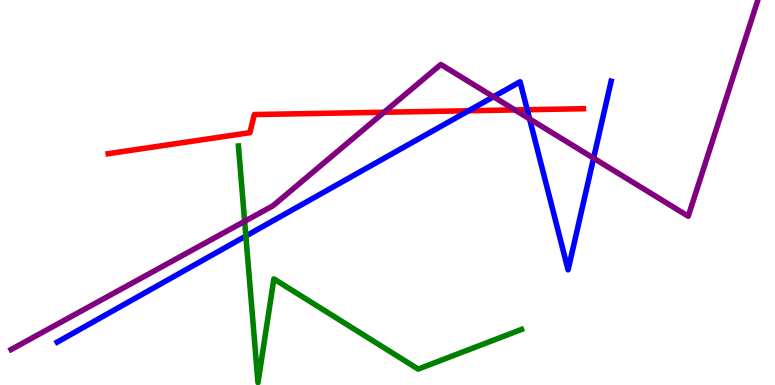[{'lines': ['blue', 'red'], 'intersections': [{'x': 6.05, 'y': 7.12}, {'x': 6.8, 'y': 7.15}]}, {'lines': ['green', 'red'], 'intersections': []}, {'lines': ['purple', 'red'], 'intersections': [{'x': 4.96, 'y': 7.08}, {'x': 6.64, 'y': 7.14}]}, {'lines': ['blue', 'green'], 'intersections': [{'x': 3.17, 'y': 3.87}]}, {'lines': ['blue', 'purple'], 'intersections': [{'x': 6.37, 'y': 7.49}, {'x': 6.83, 'y': 6.91}, {'x': 7.66, 'y': 5.89}]}, {'lines': ['green', 'purple'], 'intersections': [{'x': 3.16, 'y': 4.25}]}]